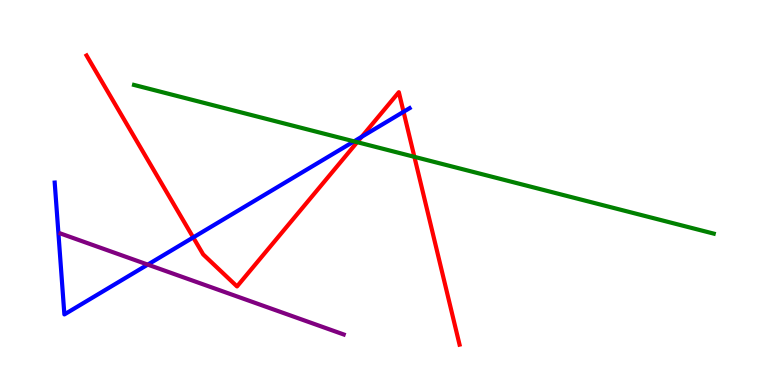[{'lines': ['blue', 'red'], 'intersections': [{'x': 2.49, 'y': 3.83}, {'x': 4.67, 'y': 6.45}, {'x': 5.21, 'y': 7.1}]}, {'lines': ['green', 'red'], 'intersections': [{'x': 4.61, 'y': 6.31}, {'x': 5.35, 'y': 5.93}]}, {'lines': ['purple', 'red'], 'intersections': []}, {'lines': ['blue', 'green'], 'intersections': [{'x': 4.57, 'y': 6.33}]}, {'lines': ['blue', 'purple'], 'intersections': [{'x': 1.91, 'y': 3.13}]}, {'lines': ['green', 'purple'], 'intersections': []}]